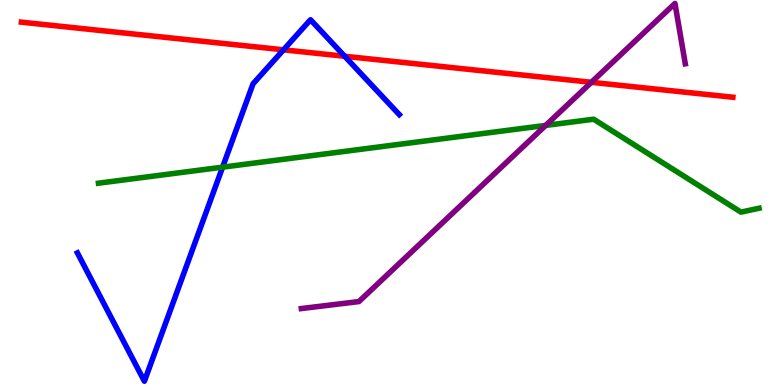[{'lines': ['blue', 'red'], 'intersections': [{'x': 3.66, 'y': 8.71}, {'x': 4.45, 'y': 8.54}]}, {'lines': ['green', 'red'], 'intersections': []}, {'lines': ['purple', 'red'], 'intersections': [{'x': 7.63, 'y': 7.86}]}, {'lines': ['blue', 'green'], 'intersections': [{'x': 2.87, 'y': 5.66}]}, {'lines': ['blue', 'purple'], 'intersections': []}, {'lines': ['green', 'purple'], 'intersections': [{'x': 7.04, 'y': 6.74}]}]